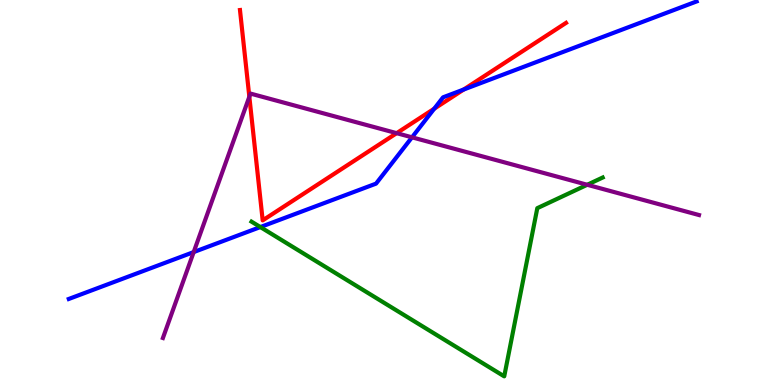[{'lines': ['blue', 'red'], 'intersections': [{'x': 5.6, 'y': 7.18}, {'x': 5.98, 'y': 7.67}]}, {'lines': ['green', 'red'], 'intersections': []}, {'lines': ['purple', 'red'], 'intersections': [{'x': 3.22, 'y': 7.49}, {'x': 5.12, 'y': 6.54}]}, {'lines': ['blue', 'green'], 'intersections': [{'x': 3.36, 'y': 4.1}]}, {'lines': ['blue', 'purple'], 'intersections': [{'x': 2.5, 'y': 3.45}, {'x': 5.32, 'y': 6.43}]}, {'lines': ['green', 'purple'], 'intersections': [{'x': 7.58, 'y': 5.2}]}]